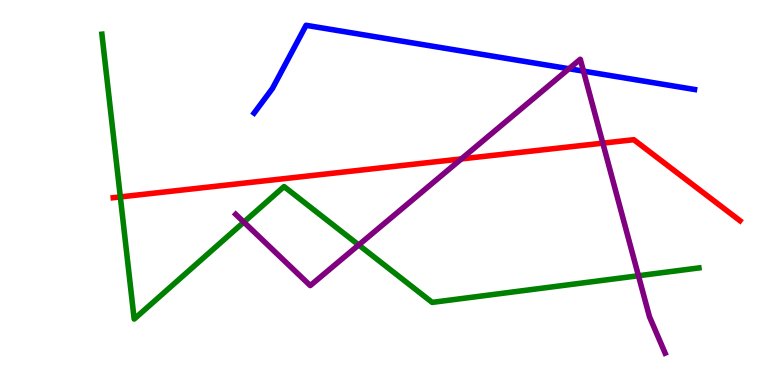[{'lines': ['blue', 'red'], 'intersections': []}, {'lines': ['green', 'red'], 'intersections': [{'x': 1.55, 'y': 4.89}]}, {'lines': ['purple', 'red'], 'intersections': [{'x': 5.95, 'y': 5.87}, {'x': 7.78, 'y': 6.28}]}, {'lines': ['blue', 'green'], 'intersections': []}, {'lines': ['blue', 'purple'], 'intersections': [{'x': 7.34, 'y': 8.21}, {'x': 7.53, 'y': 8.15}]}, {'lines': ['green', 'purple'], 'intersections': [{'x': 3.15, 'y': 4.23}, {'x': 4.63, 'y': 3.64}, {'x': 8.24, 'y': 2.84}]}]